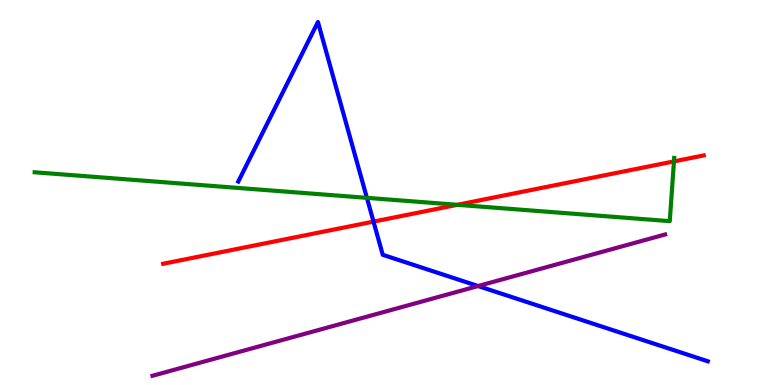[{'lines': ['blue', 'red'], 'intersections': [{'x': 4.82, 'y': 4.24}]}, {'lines': ['green', 'red'], 'intersections': [{'x': 5.9, 'y': 4.68}, {'x': 8.7, 'y': 5.81}]}, {'lines': ['purple', 'red'], 'intersections': []}, {'lines': ['blue', 'green'], 'intersections': [{'x': 4.73, 'y': 4.86}]}, {'lines': ['blue', 'purple'], 'intersections': [{'x': 6.17, 'y': 2.57}]}, {'lines': ['green', 'purple'], 'intersections': []}]